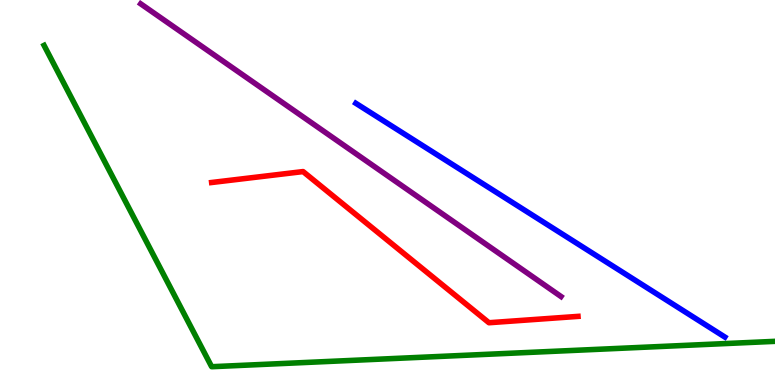[{'lines': ['blue', 'red'], 'intersections': []}, {'lines': ['green', 'red'], 'intersections': []}, {'lines': ['purple', 'red'], 'intersections': []}, {'lines': ['blue', 'green'], 'intersections': []}, {'lines': ['blue', 'purple'], 'intersections': []}, {'lines': ['green', 'purple'], 'intersections': []}]